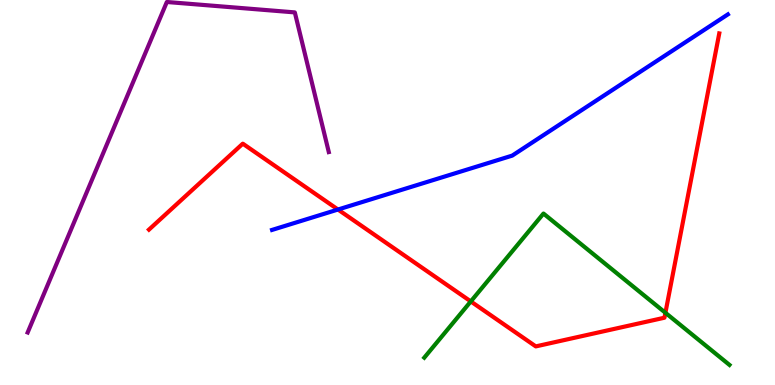[{'lines': ['blue', 'red'], 'intersections': [{'x': 4.36, 'y': 4.56}]}, {'lines': ['green', 'red'], 'intersections': [{'x': 6.07, 'y': 2.17}, {'x': 8.59, 'y': 1.88}]}, {'lines': ['purple', 'red'], 'intersections': []}, {'lines': ['blue', 'green'], 'intersections': []}, {'lines': ['blue', 'purple'], 'intersections': []}, {'lines': ['green', 'purple'], 'intersections': []}]